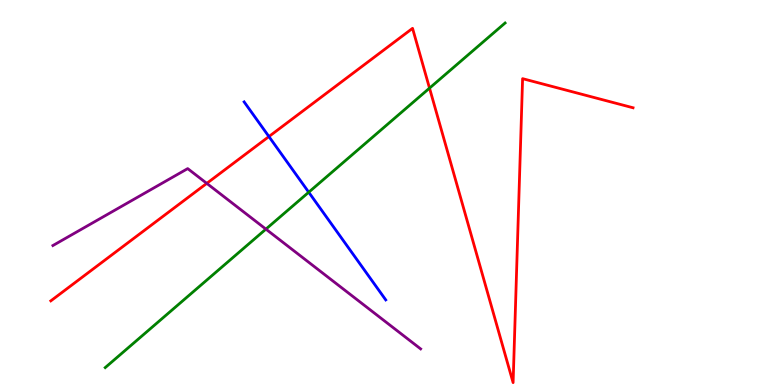[{'lines': ['blue', 'red'], 'intersections': [{'x': 3.47, 'y': 6.45}]}, {'lines': ['green', 'red'], 'intersections': [{'x': 5.54, 'y': 7.71}]}, {'lines': ['purple', 'red'], 'intersections': [{'x': 2.67, 'y': 5.24}]}, {'lines': ['blue', 'green'], 'intersections': [{'x': 3.98, 'y': 5.01}]}, {'lines': ['blue', 'purple'], 'intersections': []}, {'lines': ['green', 'purple'], 'intersections': [{'x': 3.43, 'y': 4.05}]}]